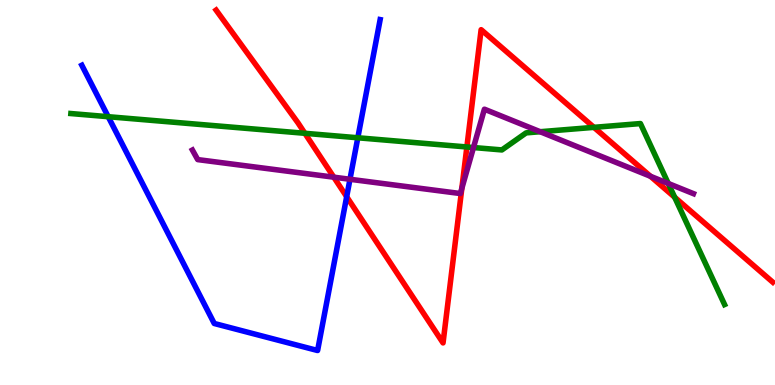[{'lines': ['blue', 'red'], 'intersections': [{'x': 4.47, 'y': 4.89}]}, {'lines': ['green', 'red'], 'intersections': [{'x': 3.93, 'y': 6.54}, {'x': 6.02, 'y': 6.18}, {'x': 7.66, 'y': 6.69}, {'x': 8.71, 'y': 4.88}]}, {'lines': ['purple', 'red'], 'intersections': [{'x': 4.31, 'y': 5.4}, {'x': 5.96, 'y': 5.11}, {'x': 8.39, 'y': 5.42}]}, {'lines': ['blue', 'green'], 'intersections': [{'x': 1.4, 'y': 6.97}, {'x': 4.62, 'y': 6.42}]}, {'lines': ['blue', 'purple'], 'intersections': [{'x': 4.52, 'y': 5.34}]}, {'lines': ['green', 'purple'], 'intersections': [{'x': 6.11, 'y': 6.17}, {'x': 6.97, 'y': 6.58}, {'x': 8.62, 'y': 5.23}]}]